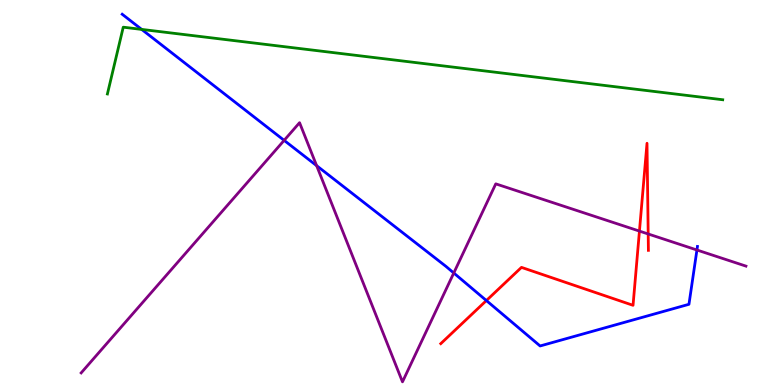[{'lines': ['blue', 'red'], 'intersections': [{'x': 6.28, 'y': 2.19}]}, {'lines': ['green', 'red'], 'intersections': []}, {'lines': ['purple', 'red'], 'intersections': [{'x': 8.25, 'y': 4.0}, {'x': 8.36, 'y': 3.92}]}, {'lines': ['blue', 'green'], 'intersections': [{'x': 1.83, 'y': 9.24}]}, {'lines': ['blue', 'purple'], 'intersections': [{'x': 3.67, 'y': 6.35}, {'x': 4.09, 'y': 5.7}, {'x': 5.86, 'y': 2.91}, {'x': 8.99, 'y': 3.51}]}, {'lines': ['green', 'purple'], 'intersections': []}]